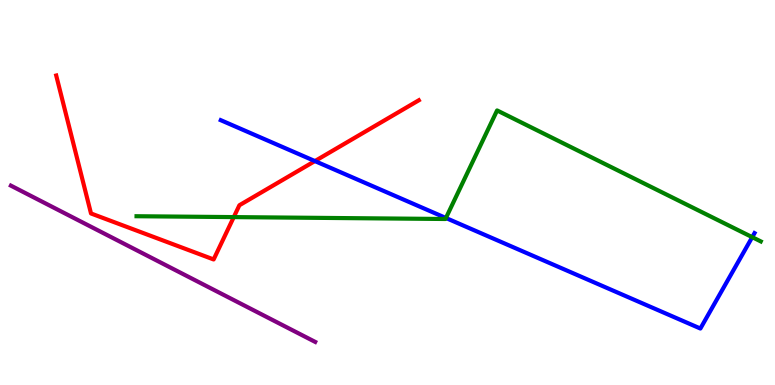[{'lines': ['blue', 'red'], 'intersections': [{'x': 4.06, 'y': 5.82}]}, {'lines': ['green', 'red'], 'intersections': [{'x': 3.02, 'y': 4.36}]}, {'lines': ['purple', 'red'], 'intersections': []}, {'lines': ['blue', 'green'], 'intersections': [{'x': 5.75, 'y': 4.34}, {'x': 9.71, 'y': 3.84}]}, {'lines': ['blue', 'purple'], 'intersections': []}, {'lines': ['green', 'purple'], 'intersections': []}]